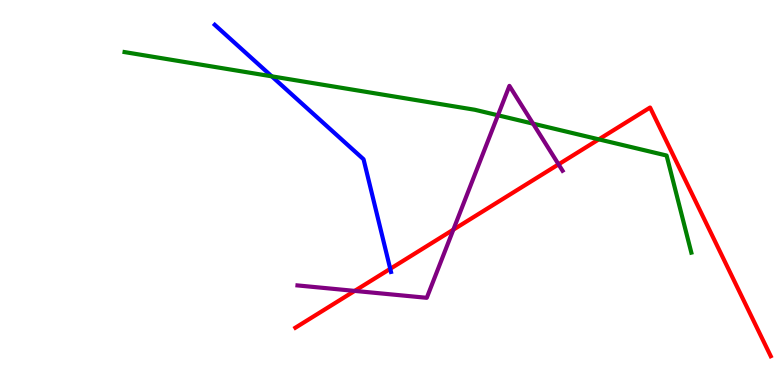[{'lines': ['blue', 'red'], 'intersections': [{'x': 5.04, 'y': 3.02}]}, {'lines': ['green', 'red'], 'intersections': [{'x': 7.73, 'y': 6.38}]}, {'lines': ['purple', 'red'], 'intersections': [{'x': 4.58, 'y': 2.44}, {'x': 5.85, 'y': 4.03}, {'x': 7.21, 'y': 5.73}]}, {'lines': ['blue', 'green'], 'intersections': [{'x': 3.51, 'y': 8.02}]}, {'lines': ['blue', 'purple'], 'intersections': []}, {'lines': ['green', 'purple'], 'intersections': [{'x': 6.43, 'y': 7.01}, {'x': 6.88, 'y': 6.79}]}]